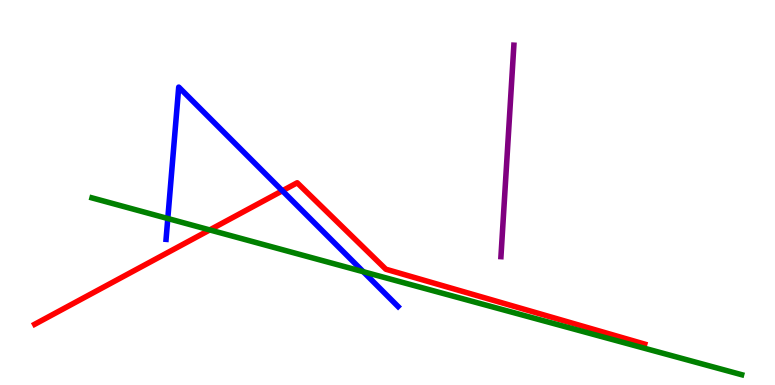[{'lines': ['blue', 'red'], 'intersections': [{'x': 3.64, 'y': 5.04}]}, {'lines': ['green', 'red'], 'intersections': [{'x': 2.71, 'y': 4.03}]}, {'lines': ['purple', 'red'], 'intersections': []}, {'lines': ['blue', 'green'], 'intersections': [{'x': 2.17, 'y': 4.32}, {'x': 4.69, 'y': 2.94}]}, {'lines': ['blue', 'purple'], 'intersections': []}, {'lines': ['green', 'purple'], 'intersections': []}]